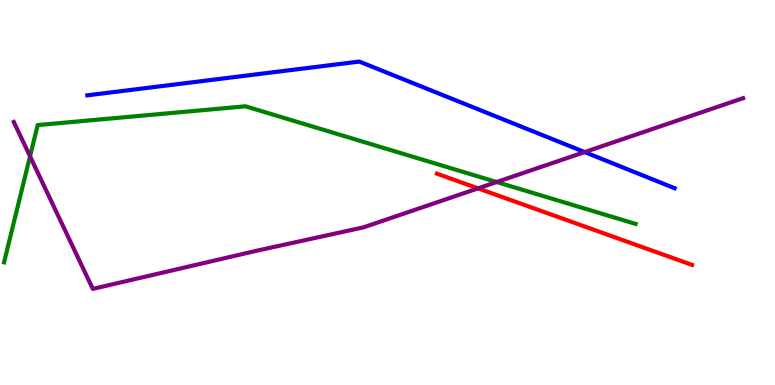[{'lines': ['blue', 'red'], 'intersections': []}, {'lines': ['green', 'red'], 'intersections': []}, {'lines': ['purple', 'red'], 'intersections': [{'x': 6.17, 'y': 5.11}]}, {'lines': ['blue', 'green'], 'intersections': []}, {'lines': ['blue', 'purple'], 'intersections': [{'x': 7.54, 'y': 6.05}]}, {'lines': ['green', 'purple'], 'intersections': [{'x': 0.387, 'y': 5.94}, {'x': 6.41, 'y': 5.27}]}]